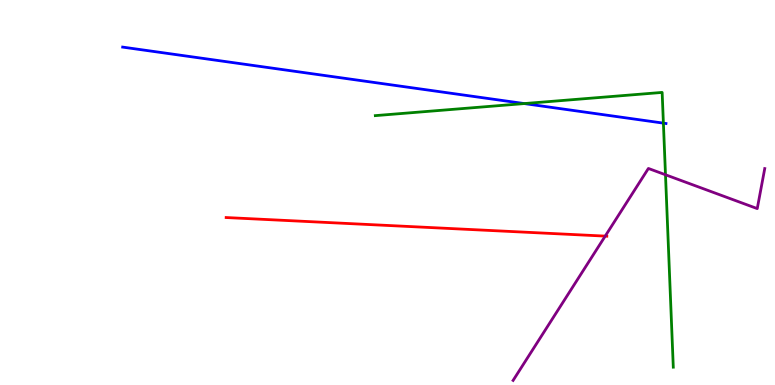[{'lines': ['blue', 'red'], 'intersections': []}, {'lines': ['green', 'red'], 'intersections': []}, {'lines': ['purple', 'red'], 'intersections': [{'x': 7.81, 'y': 3.87}]}, {'lines': ['blue', 'green'], 'intersections': [{'x': 6.77, 'y': 7.31}, {'x': 8.56, 'y': 6.8}]}, {'lines': ['blue', 'purple'], 'intersections': []}, {'lines': ['green', 'purple'], 'intersections': [{'x': 8.59, 'y': 5.46}]}]